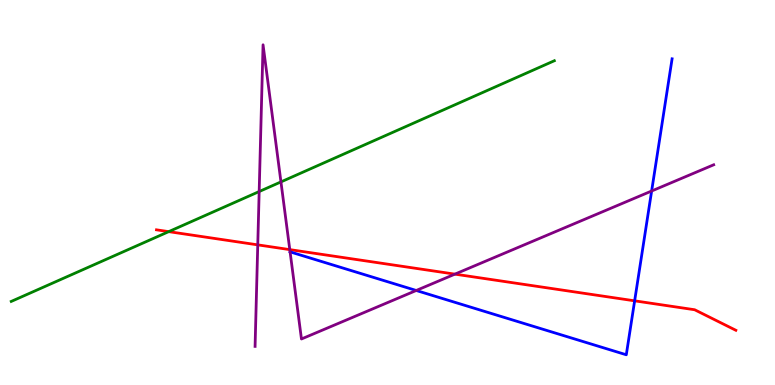[{'lines': ['blue', 'red'], 'intersections': [{'x': 8.19, 'y': 2.19}]}, {'lines': ['green', 'red'], 'intersections': [{'x': 2.18, 'y': 3.98}]}, {'lines': ['purple', 'red'], 'intersections': [{'x': 3.33, 'y': 3.64}, {'x': 3.74, 'y': 3.52}, {'x': 5.87, 'y': 2.88}]}, {'lines': ['blue', 'green'], 'intersections': []}, {'lines': ['blue', 'purple'], 'intersections': [{'x': 3.74, 'y': 3.46}, {'x': 5.37, 'y': 2.46}, {'x': 8.41, 'y': 5.04}]}, {'lines': ['green', 'purple'], 'intersections': [{'x': 3.34, 'y': 5.02}, {'x': 3.63, 'y': 5.28}]}]